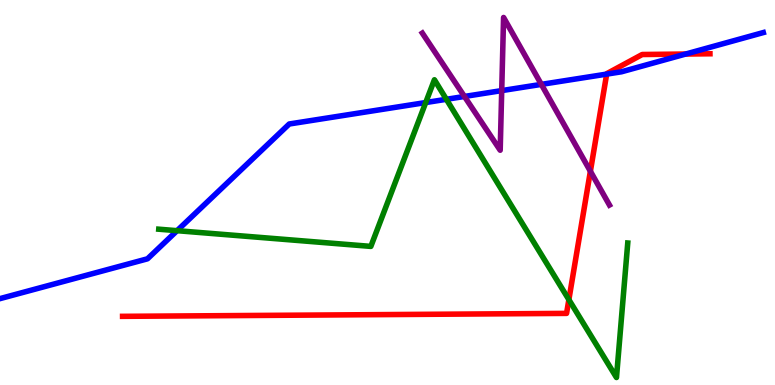[{'lines': ['blue', 'red'], 'intersections': [{'x': 7.83, 'y': 8.07}, {'x': 8.85, 'y': 8.6}]}, {'lines': ['green', 'red'], 'intersections': [{'x': 7.34, 'y': 2.22}]}, {'lines': ['purple', 'red'], 'intersections': [{'x': 7.62, 'y': 5.55}]}, {'lines': ['blue', 'green'], 'intersections': [{'x': 2.28, 'y': 4.01}, {'x': 5.49, 'y': 7.34}, {'x': 5.76, 'y': 7.42}]}, {'lines': ['blue', 'purple'], 'intersections': [{'x': 5.99, 'y': 7.49}, {'x': 6.47, 'y': 7.65}, {'x': 6.99, 'y': 7.81}]}, {'lines': ['green', 'purple'], 'intersections': []}]